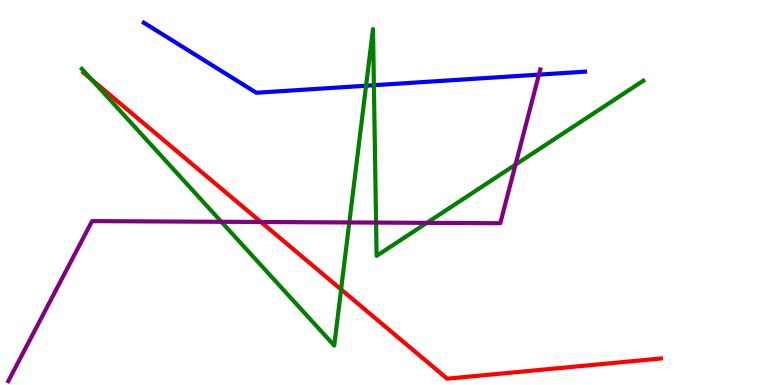[{'lines': ['blue', 'red'], 'intersections': []}, {'lines': ['green', 'red'], 'intersections': [{'x': 1.18, 'y': 7.94}, {'x': 4.4, 'y': 2.48}]}, {'lines': ['purple', 'red'], 'intersections': [{'x': 3.37, 'y': 4.23}]}, {'lines': ['blue', 'green'], 'intersections': [{'x': 4.72, 'y': 7.77}, {'x': 4.82, 'y': 7.79}]}, {'lines': ['blue', 'purple'], 'intersections': [{'x': 6.95, 'y': 8.06}]}, {'lines': ['green', 'purple'], 'intersections': [{'x': 2.86, 'y': 4.24}, {'x': 4.51, 'y': 4.22}, {'x': 4.85, 'y': 4.22}, {'x': 5.51, 'y': 4.21}, {'x': 6.65, 'y': 5.72}]}]